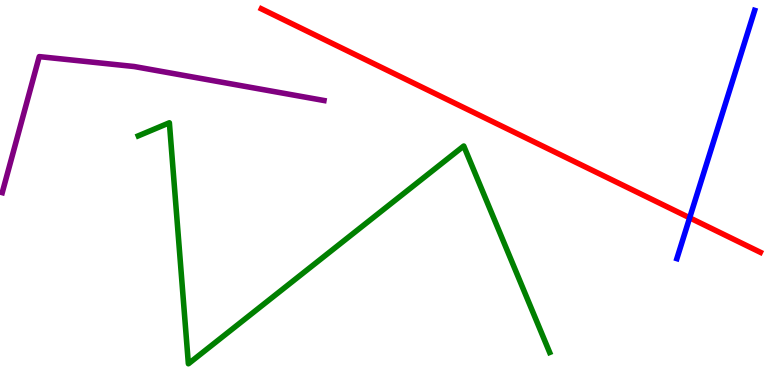[{'lines': ['blue', 'red'], 'intersections': [{'x': 8.9, 'y': 4.34}]}, {'lines': ['green', 'red'], 'intersections': []}, {'lines': ['purple', 'red'], 'intersections': []}, {'lines': ['blue', 'green'], 'intersections': []}, {'lines': ['blue', 'purple'], 'intersections': []}, {'lines': ['green', 'purple'], 'intersections': []}]